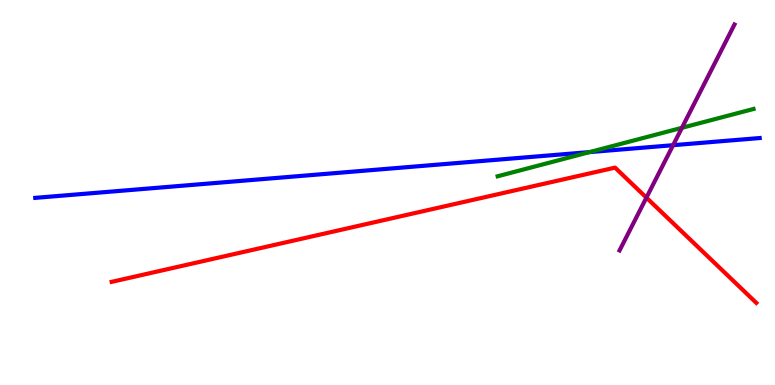[{'lines': ['blue', 'red'], 'intersections': []}, {'lines': ['green', 'red'], 'intersections': []}, {'lines': ['purple', 'red'], 'intersections': [{'x': 8.34, 'y': 4.87}]}, {'lines': ['blue', 'green'], 'intersections': [{'x': 7.61, 'y': 6.05}]}, {'lines': ['blue', 'purple'], 'intersections': [{'x': 8.69, 'y': 6.23}]}, {'lines': ['green', 'purple'], 'intersections': [{'x': 8.8, 'y': 6.68}]}]